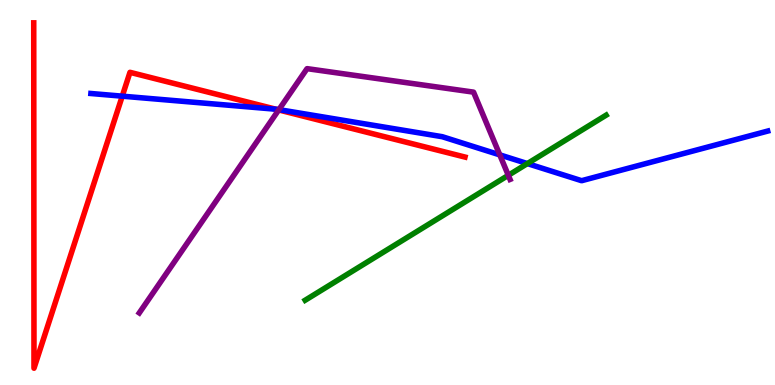[{'lines': ['blue', 'red'], 'intersections': [{'x': 1.58, 'y': 7.5}, {'x': 3.56, 'y': 7.16}]}, {'lines': ['green', 'red'], 'intersections': []}, {'lines': ['purple', 'red'], 'intersections': [{'x': 3.6, 'y': 7.14}]}, {'lines': ['blue', 'green'], 'intersections': [{'x': 6.81, 'y': 5.75}]}, {'lines': ['blue', 'purple'], 'intersections': [{'x': 3.6, 'y': 7.15}, {'x': 6.45, 'y': 5.98}]}, {'lines': ['green', 'purple'], 'intersections': [{'x': 6.56, 'y': 5.45}]}]